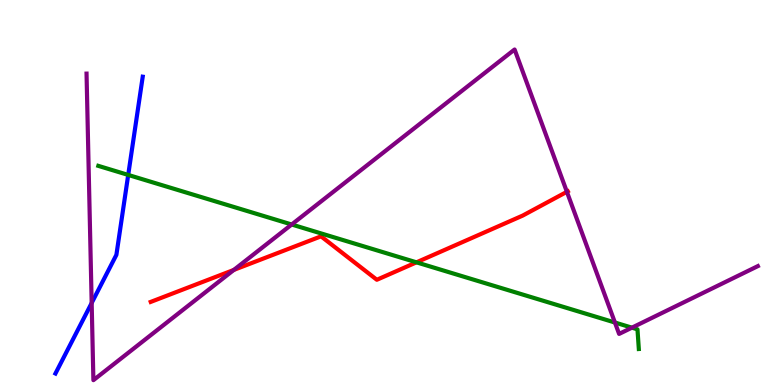[{'lines': ['blue', 'red'], 'intersections': []}, {'lines': ['green', 'red'], 'intersections': [{'x': 5.37, 'y': 3.19}]}, {'lines': ['purple', 'red'], 'intersections': [{'x': 3.02, 'y': 2.99}, {'x': 7.31, 'y': 5.02}]}, {'lines': ['blue', 'green'], 'intersections': [{'x': 1.65, 'y': 5.46}]}, {'lines': ['blue', 'purple'], 'intersections': [{'x': 1.18, 'y': 2.13}]}, {'lines': ['green', 'purple'], 'intersections': [{'x': 3.76, 'y': 4.17}, {'x': 7.93, 'y': 1.62}, {'x': 8.15, 'y': 1.49}]}]